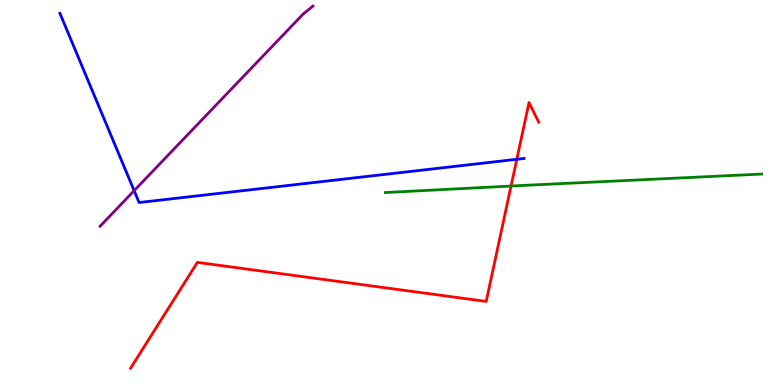[{'lines': ['blue', 'red'], 'intersections': [{'x': 6.67, 'y': 5.86}]}, {'lines': ['green', 'red'], 'intersections': [{'x': 6.59, 'y': 5.17}]}, {'lines': ['purple', 'red'], 'intersections': []}, {'lines': ['blue', 'green'], 'intersections': []}, {'lines': ['blue', 'purple'], 'intersections': [{'x': 1.73, 'y': 5.05}]}, {'lines': ['green', 'purple'], 'intersections': []}]